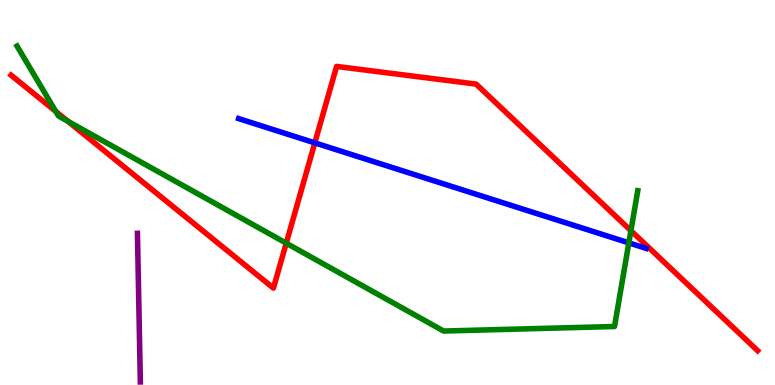[{'lines': ['blue', 'red'], 'intersections': [{'x': 4.06, 'y': 6.29}]}, {'lines': ['green', 'red'], 'intersections': [{'x': 0.72, 'y': 7.11}, {'x': 0.876, 'y': 6.85}, {'x': 3.69, 'y': 3.68}, {'x': 8.14, 'y': 4.01}]}, {'lines': ['purple', 'red'], 'intersections': []}, {'lines': ['blue', 'green'], 'intersections': [{'x': 8.11, 'y': 3.69}]}, {'lines': ['blue', 'purple'], 'intersections': []}, {'lines': ['green', 'purple'], 'intersections': []}]